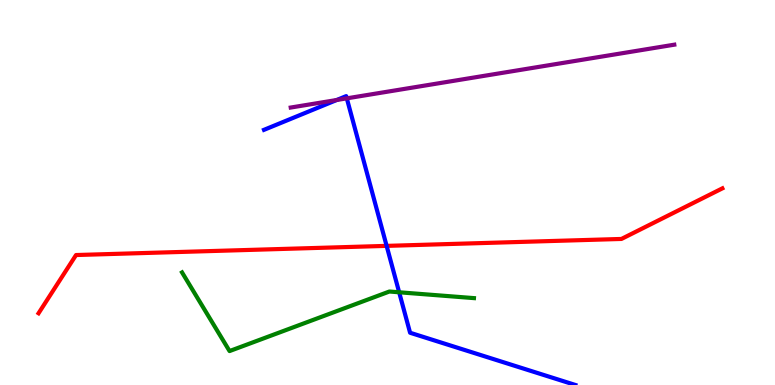[{'lines': ['blue', 'red'], 'intersections': [{'x': 4.99, 'y': 3.61}]}, {'lines': ['green', 'red'], 'intersections': []}, {'lines': ['purple', 'red'], 'intersections': []}, {'lines': ['blue', 'green'], 'intersections': [{'x': 5.15, 'y': 2.41}]}, {'lines': ['blue', 'purple'], 'intersections': [{'x': 4.34, 'y': 7.4}, {'x': 4.47, 'y': 7.45}]}, {'lines': ['green', 'purple'], 'intersections': []}]